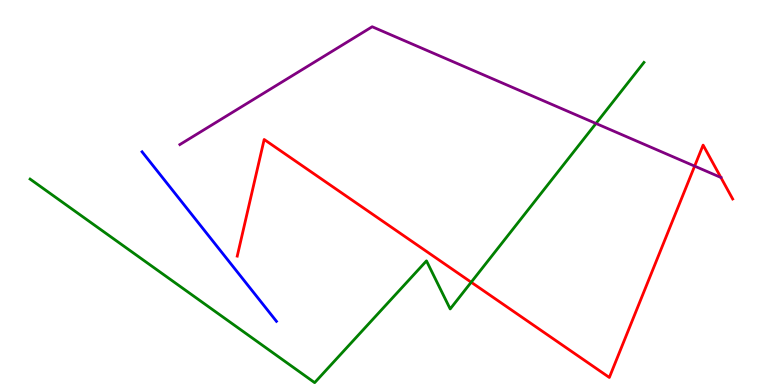[{'lines': ['blue', 'red'], 'intersections': []}, {'lines': ['green', 'red'], 'intersections': [{'x': 6.08, 'y': 2.67}]}, {'lines': ['purple', 'red'], 'intersections': [{'x': 8.96, 'y': 5.69}, {'x': 9.3, 'y': 5.39}]}, {'lines': ['blue', 'green'], 'intersections': []}, {'lines': ['blue', 'purple'], 'intersections': []}, {'lines': ['green', 'purple'], 'intersections': [{'x': 7.69, 'y': 6.79}]}]